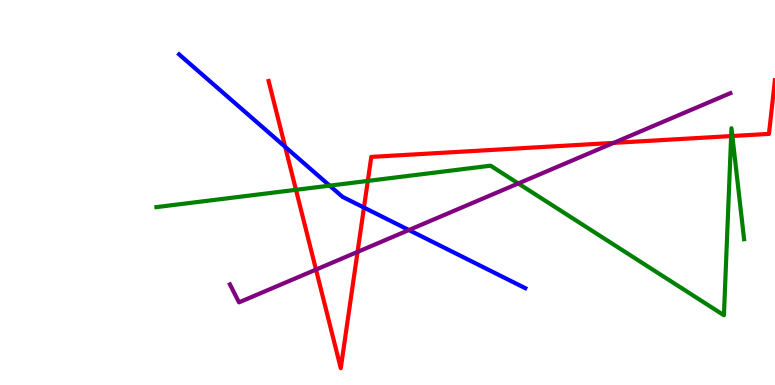[{'lines': ['blue', 'red'], 'intersections': [{'x': 3.68, 'y': 6.19}, {'x': 4.7, 'y': 4.61}]}, {'lines': ['green', 'red'], 'intersections': [{'x': 3.82, 'y': 5.07}, {'x': 4.75, 'y': 5.3}, {'x': 9.43, 'y': 6.47}, {'x': 9.45, 'y': 6.47}]}, {'lines': ['purple', 'red'], 'intersections': [{'x': 4.08, 'y': 3.0}, {'x': 4.61, 'y': 3.46}, {'x': 7.92, 'y': 6.29}]}, {'lines': ['blue', 'green'], 'intersections': [{'x': 4.25, 'y': 5.18}]}, {'lines': ['blue', 'purple'], 'intersections': [{'x': 5.28, 'y': 4.03}]}, {'lines': ['green', 'purple'], 'intersections': [{'x': 6.69, 'y': 5.23}]}]